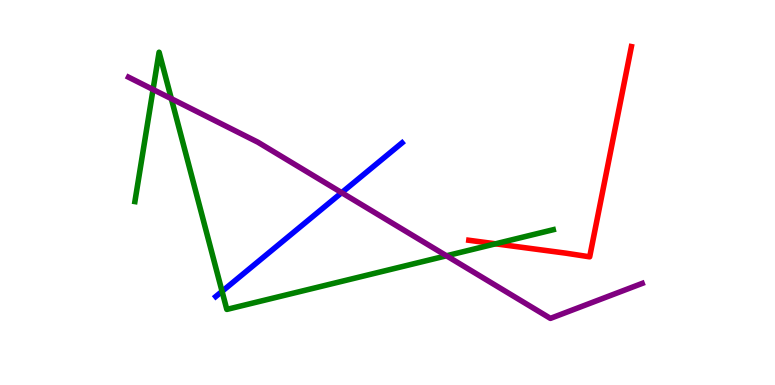[{'lines': ['blue', 'red'], 'intersections': []}, {'lines': ['green', 'red'], 'intersections': [{'x': 6.39, 'y': 3.67}]}, {'lines': ['purple', 'red'], 'intersections': []}, {'lines': ['blue', 'green'], 'intersections': [{'x': 2.87, 'y': 2.43}]}, {'lines': ['blue', 'purple'], 'intersections': [{'x': 4.41, 'y': 5.0}]}, {'lines': ['green', 'purple'], 'intersections': [{'x': 1.97, 'y': 7.68}, {'x': 2.21, 'y': 7.44}, {'x': 5.76, 'y': 3.36}]}]